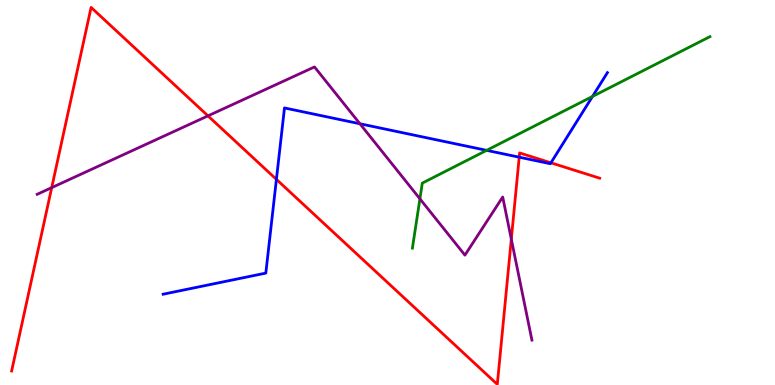[{'lines': ['blue', 'red'], 'intersections': [{'x': 3.57, 'y': 5.34}, {'x': 6.7, 'y': 5.92}, {'x': 7.11, 'y': 5.77}]}, {'lines': ['green', 'red'], 'intersections': []}, {'lines': ['purple', 'red'], 'intersections': [{'x': 0.667, 'y': 5.13}, {'x': 2.68, 'y': 6.99}, {'x': 6.6, 'y': 3.79}]}, {'lines': ['blue', 'green'], 'intersections': [{'x': 6.28, 'y': 6.09}, {'x': 7.65, 'y': 7.49}]}, {'lines': ['blue', 'purple'], 'intersections': [{'x': 4.64, 'y': 6.79}]}, {'lines': ['green', 'purple'], 'intersections': [{'x': 5.42, 'y': 4.84}]}]